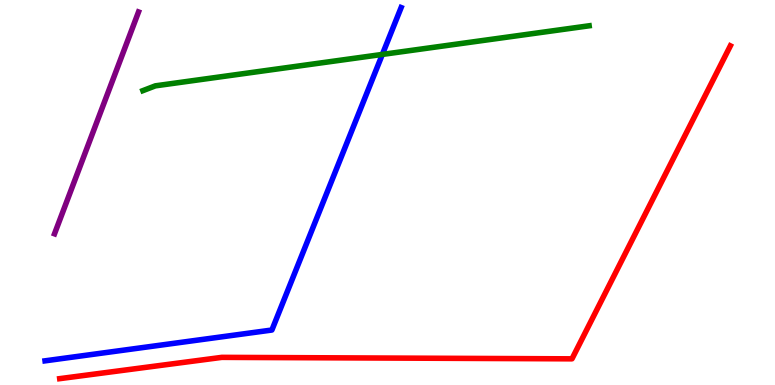[{'lines': ['blue', 'red'], 'intersections': []}, {'lines': ['green', 'red'], 'intersections': []}, {'lines': ['purple', 'red'], 'intersections': []}, {'lines': ['blue', 'green'], 'intersections': [{'x': 4.93, 'y': 8.59}]}, {'lines': ['blue', 'purple'], 'intersections': []}, {'lines': ['green', 'purple'], 'intersections': []}]